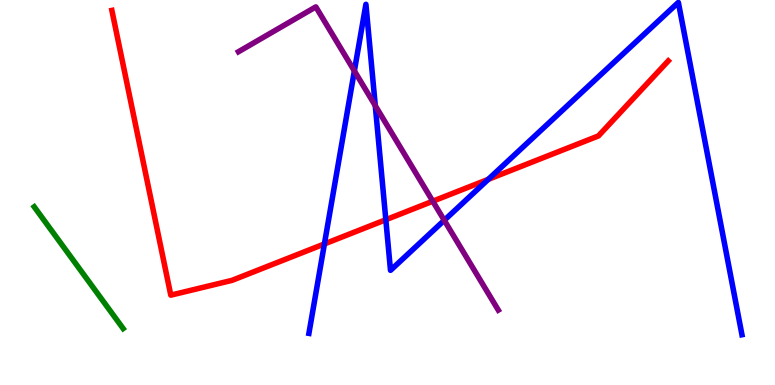[{'lines': ['blue', 'red'], 'intersections': [{'x': 4.19, 'y': 3.66}, {'x': 4.98, 'y': 4.29}, {'x': 6.3, 'y': 5.34}]}, {'lines': ['green', 'red'], 'intersections': []}, {'lines': ['purple', 'red'], 'intersections': [{'x': 5.58, 'y': 4.77}]}, {'lines': ['blue', 'green'], 'intersections': []}, {'lines': ['blue', 'purple'], 'intersections': [{'x': 4.57, 'y': 8.16}, {'x': 4.84, 'y': 7.26}, {'x': 5.73, 'y': 4.28}]}, {'lines': ['green', 'purple'], 'intersections': []}]